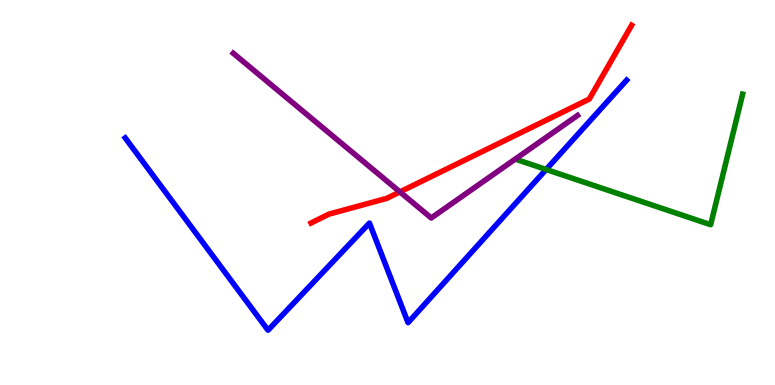[{'lines': ['blue', 'red'], 'intersections': []}, {'lines': ['green', 'red'], 'intersections': []}, {'lines': ['purple', 'red'], 'intersections': [{'x': 5.16, 'y': 5.02}]}, {'lines': ['blue', 'green'], 'intersections': [{'x': 7.05, 'y': 5.6}]}, {'lines': ['blue', 'purple'], 'intersections': []}, {'lines': ['green', 'purple'], 'intersections': []}]